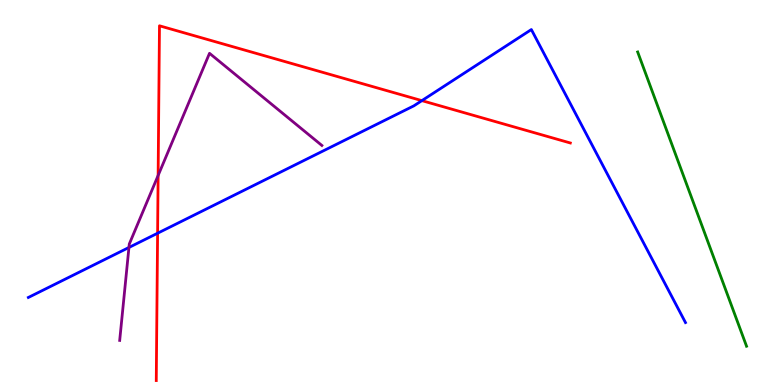[{'lines': ['blue', 'red'], 'intersections': [{'x': 2.03, 'y': 3.94}, {'x': 5.44, 'y': 7.39}]}, {'lines': ['green', 'red'], 'intersections': []}, {'lines': ['purple', 'red'], 'intersections': [{'x': 2.04, 'y': 5.44}]}, {'lines': ['blue', 'green'], 'intersections': []}, {'lines': ['blue', 'purple'], 'intersections': [{'x': 1.66, 'y': 3.57}]}, {'lines': ['green', 'purple'], 'intersections': []}]